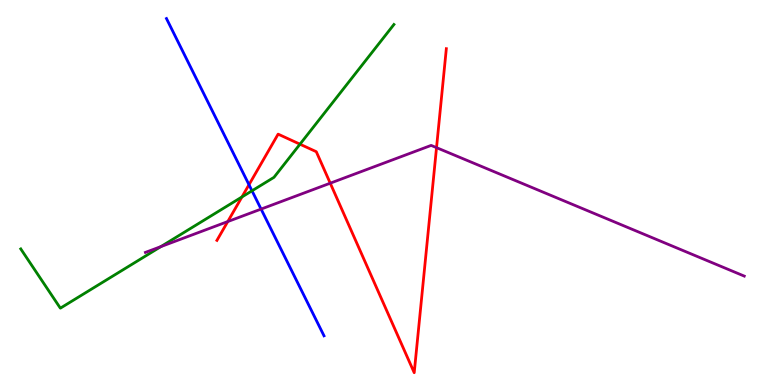[{'lines': ['blue', 'red'], 'intersections': [{'x': 3.21, 'y': 5.2}]}, {'lines': ['green', 'red'], 'intersections': [{'x': 3.12, 'y': 4.88}, {'x': 3.87, 'y': 6.25}]}, {'lines': ['purple', 'red'], 'intersections': [{'x': 2.94, 'y': 4.25}, {'x': 4.26, 'y': 5.24}, {'x': 5.63, 'y': 6.16}]}, {'lines': ['blue', 'green'], 'intersections': [{'x': 3.25, 'y': 5.04}]}, {'lines': ['blue', 'purple'], 'intersections': [{'x': 3.37, 'y': 4.57}]}, {'lines': ['green', 'purple'], 'intersections': [{'x': 2.08, 'y': 3.59}]}]